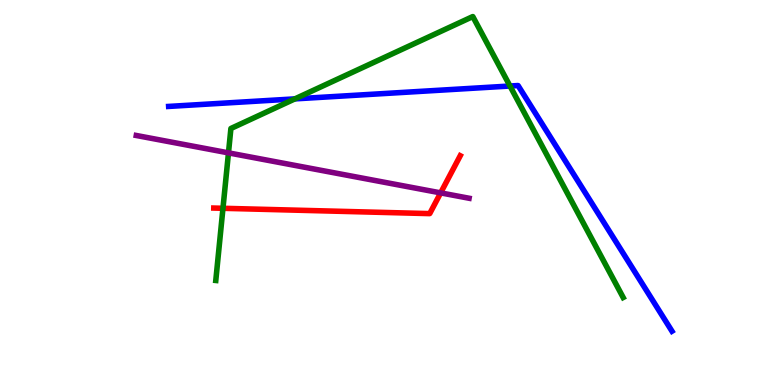[{'lines': ['blue', 'red'], 'intersections': []}, {'lines': ['green', 'red'], 'intersections': [{'x': 2.88, 'y': 4.59}]}, {'lines': ['purple', 'red'], 'intersections': [{'x': 5.69, 'y': 4.99}]}, {'lines': ['blue', 'green'], 'intersections': [{'x': 3.81, 'y': 7.43}, {'x': 6.58, 'y': 7.77}]}, {'lines': ['blue', 'purple'], 'intersections': []}, {'lines': ['green', 'purple'], 'intersections': [{'x': 2.95, 'y': 6.03}]}]